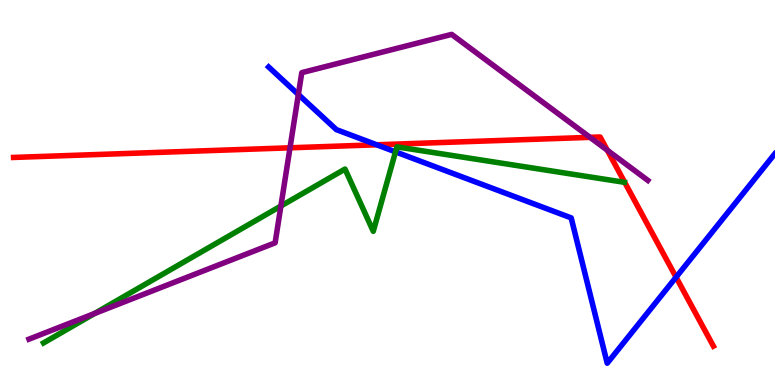[{'lines': ['blue', 'red'], 'intersections': [{'x': 4.86, 'y': 6.24}, {'x': 8.72, 'y': 2.8}]}, {'lines': ['green', 'red'], 'intersections': []}, {'lines': ['purple', 'red'], 'intersections': [{'x': 3.74, 'y': 6.16}, {'x': 7.61, 'y': 6.43}, {'x': 7.84, 'y': 6.1}]}, {'lines': ['blue', 'green'], 'intersections': [{'x': 5.1, 'y': 6.06}]}, {'lines': ['blue', 'purple'], 'intersections': [{'x': 3.85, 'y': 7.55}]}, {'lines': ['green', 'purple'], 'intersections': [{'x': 1.22, 'y': 1.86}, {'x': 3.62, 'y': 4.65}]}]